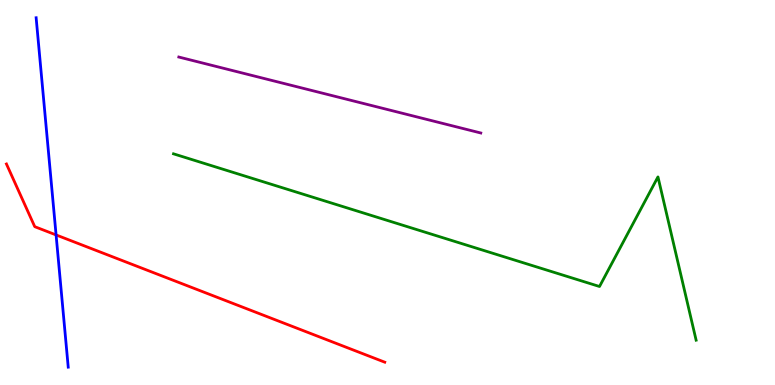[{'lines': ['blue', 'red'], 'intersections': [{'x': 0.724, 'y': 3.9}]}, {'lines': ['green', 'red'], 'intersections': []}, {'lines': ['purple', 'red'], 'intersections': []}, {'lines': ['blue', 'green'], 'intersections': []}, {'lines': ['blue', 'purple'], 'intersections': []}, {'lines': ['green', 'purple'], 'intersections': []}]